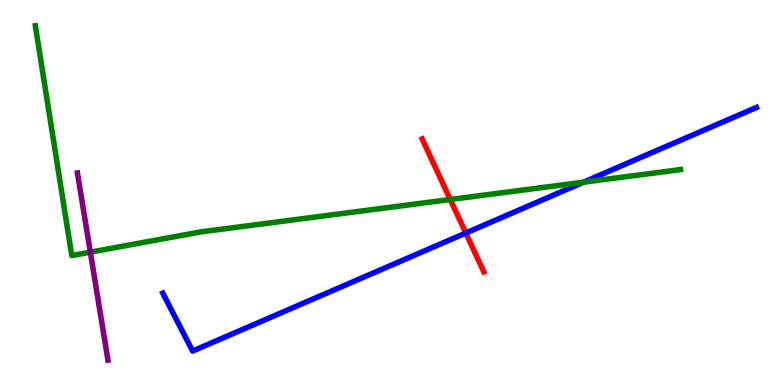[{'lines': ['blue', 'red'], 'intersections': [{'x': 6.01, 'y': 3.95}]}, {'lines': ['green', 'red'], 'intersections': [{'x': 5.81, 'y': 4.82}]}, {'lines': ['purple', 'red'], 'intersections': []}, {'lines': ['blue', 'green'], 'intersections': [{'x': 7.53, 'y': 5.27}]}, {'lines': ['blue', 'purple'], 'intersections': []}, {'lines': ['green', 'purple'], 'intersections': [{'x': 1.17, 'y': 3.45}]}]